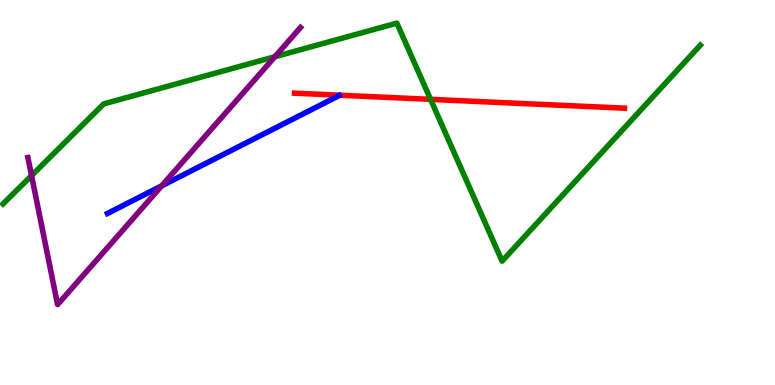[{'lines': ['blue', 'red'], 'intersections': []}, {'lines': ['green', 'red'], 'intersections': [{'x': 5.56, 'y': 7.42}]}, {'lines': ['purple', 'red'], 'intersections': []}, {'lines': ['blue', 'green'], 'intersections': []}, {'lines': ['blue', 'purple'], 'intersections': [{'x': 2.09, 'y': 5.17}]}, {'lines': ['green', 'purple'], 'intersections': [{'x': 0.407, 'y': 5.44}, {'x': 3.55, 'y': 8.53}]}]